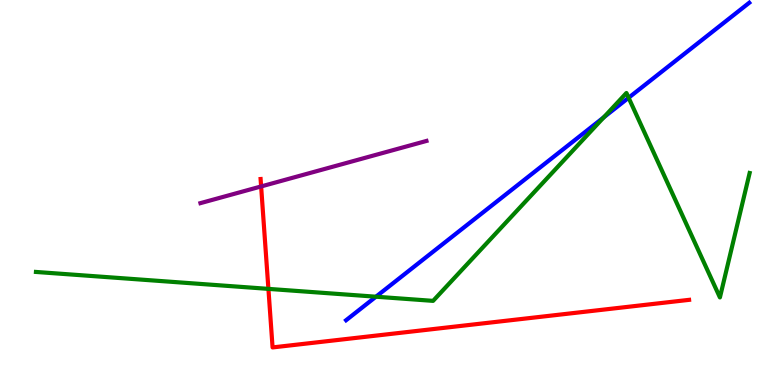[{'lines': ['blue', 'red'], 'intersections': []}, {'lines': ['green', 'red'], 'intersections': [{'x': 3.46, 'y': 2.5}]}, {'lines': ['purple', 'red'], 'intersections': [{'x': 3.37, 'y': 5.16}]}, {'lines': ['blue', 'green'], 'intersections': [{'x': 4.85, 'y': 2.29}, {'x': 7.79, 'y': 6.95}, {'x': 8.11, 'y': 7.46}]}, {'lines': ['blue', 'purple'], 'intersections': []}, {'lines': ['green', 'purple'], 'intersections': []}]